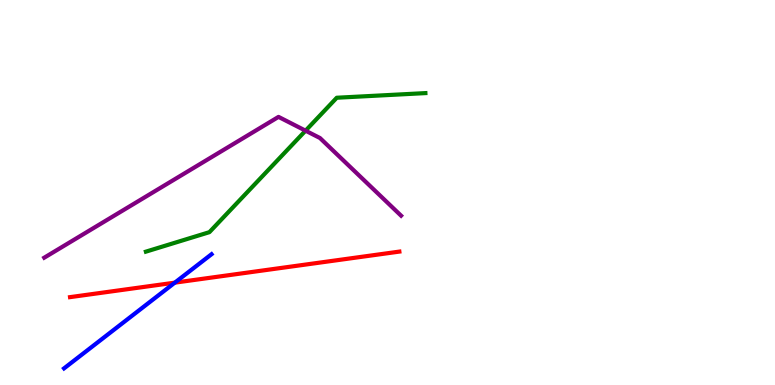[{'lines': ['blue', 'red'], 'intersections': [{'x': 2.26, 'y': 2.66}]}, {'lines': ['green', 'red'], 'intersections': []}, {'lines': ['purple', 'red'], 'intersections': []}, {'lines': ['blue', 'green'], 'intersections': []}, {'lines': ['blue', 'purple'], 'intersections': []}, {'lines': ['green', 'purple'], 'intersections': [{'x': 3.94, 'y': 6.61}]}]